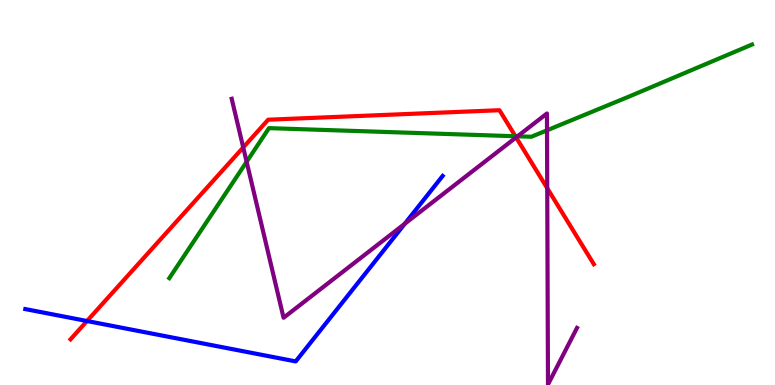[{'lines': ['blue', 'red'], 'intersections': [{'x': 1.12, 'y': 1.66}]}, {'lines': ['green', 'red'], 'intersections': [{'x': 6.65, 'y': 6.46}]}, {'lines': ['purple', 'red'], 'intersections': [{'x': 3.14, 'y': 6.17}, {'x': 6.66, 'y': 6.43}, {'x': 7.06, 'y': 5.11}]}, {'lines': ['blue', 'green'], 'intersections': []}, {'lines': ['blue', 'purple'], 'intersections': [{'x': 5.22, 'y': 4.19}]}, {'lines': ['green', 'purple'], 'intersections': [{'x': 3.18, 'y': 5.8}, {'x': 6.68, 'y': 6.46}, {'x': 7.06, 'y': 6.62}]}]